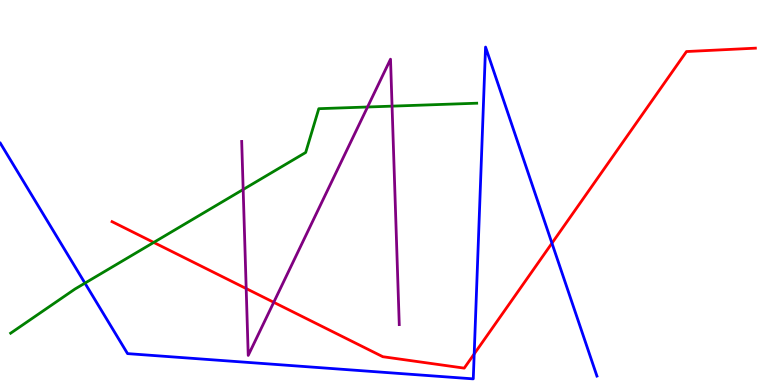[{'lines': ['blue', 'red'], 'intersections': [{'x': 6.12, 'y': 0.807}, {'x': 7.12, 'y': 3.68}]}, {'lines': ['green', 'red'], 'intersections': [{'x': 1.98, 'y': 3.7}]}, {'lines': ['purple', 'red'], 'intersections': [{'x': 3.18, 'y': 2.51}, {'x': 3.53, 'y': 2.15}]}, {'lines': ['blue', 'green'], 'intersections': [{'x': 1.1, 'y': 2.65}]}, {'lines': ['blue', 'purple'], 'intersections': []}, {'lines': ['green', 'purple'], 'intersections': [{'x': 3.14, 'y': 5.08}, {'x': 4.74, 'y': 7.22}, {'x': 5.06, 'y': 7.24}]}]